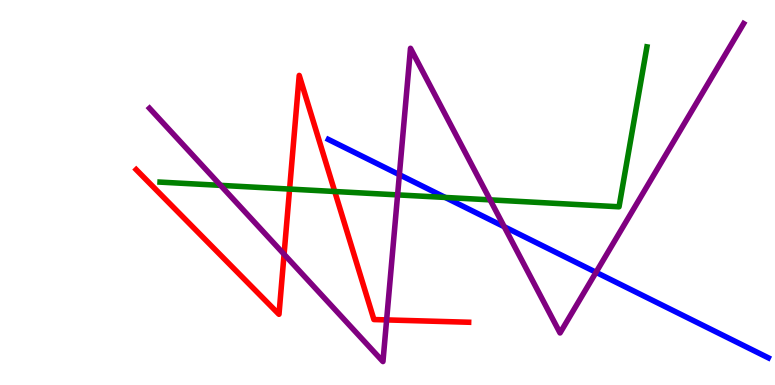[{'lines': ['blue', 'red'], 'intersections': []}, {'lines': ['green', 'red'], 'intersections': [{'x': 3.74, 'y': 5.09}, {'x': 4.32, 'y': 5.03}]}, {'lines': ['purple', 'red'], 'intersections': [{'x': 3.67, 'y': 3.4}, {'x': 4.99, 'y': 1.69}]}, {'lines': ['blue', 'green'], 'intersections': [{'x': 5.74, 'y': 4.87}]}, {'lines': ['blue', 'purple'], 'intersections': [{'x': 5.15, 'y': 5.46}, {'x': 6.51, 'y': 4.11}, {'x': 7.69, 'y': 2.93}]}, {'lines': ['green', 'purple'], 'intersections': [{'x': 2.85, 'y': 5.19}, {'x': 5.13, 'y': 4.94}, {'x': 6.32, 'y': 4.81}]}]